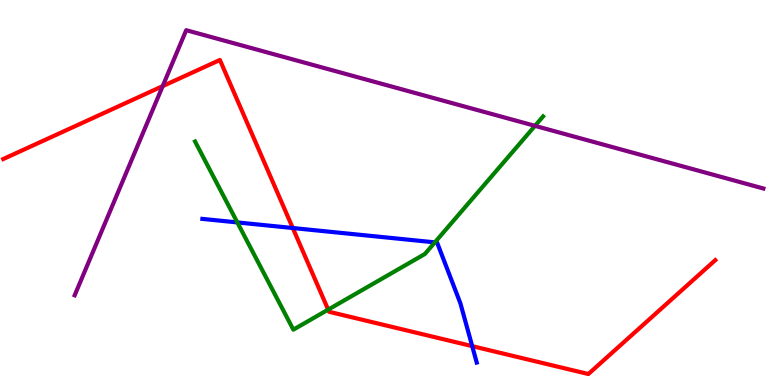[{'lines': ['blue', 'red'], 'intersections': [{'x': 3.78, 'y': 4.08}, {'x': 6.09, 'y': 1.01}]}, {'lines': ['green', 'red'], 'intersections': [{'x': 4.23, 'y': 1.96}]}, {'lines': ['purple', 'red'], 'intersections': [{'x': 2.1, 'y': 7.76}]}, {'lines': ['blue', 'green'], 'intersections': [{'x': 3.06, 'y': 4.22}, {'x': 5.61, 'y': 3.7}]}, {'lines': ['blue', 'purple'], 'intersections': []}, {'lines': ['green', 'purple'], 'intersections': [{'x': 6.9, 'y': 6.73}]}]